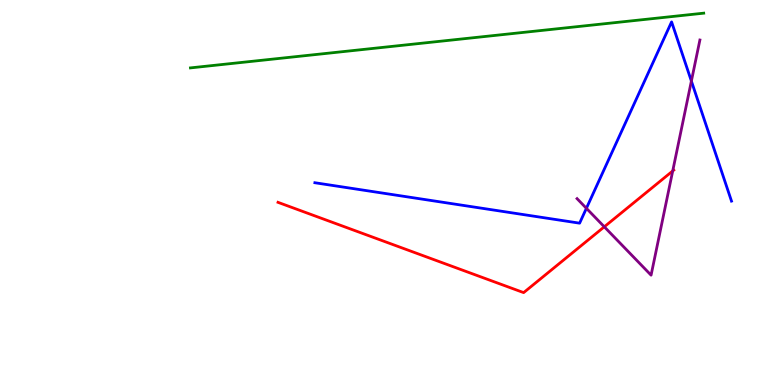[{'lines': ['blue', 'red'], 'intersections': []}, {'lines': ['green', 'red'], 'intersections': []}, {'lines': ['purple', 'red'], 'intersections': [{'x': 7.8, 'y': 4.11}, {'x': 8.68, 'y': 5.56}]}, {'lines': ['blue', 'green'], 'intersections': []}, {'lines': ['blue', 'purple'], 'intersections': [{'x': 7.57, 'y': 4.59}, {'x': 8.92, 'y': 7.89}]}, {'lines': ['green', 'purple'], 'intersections': []}]